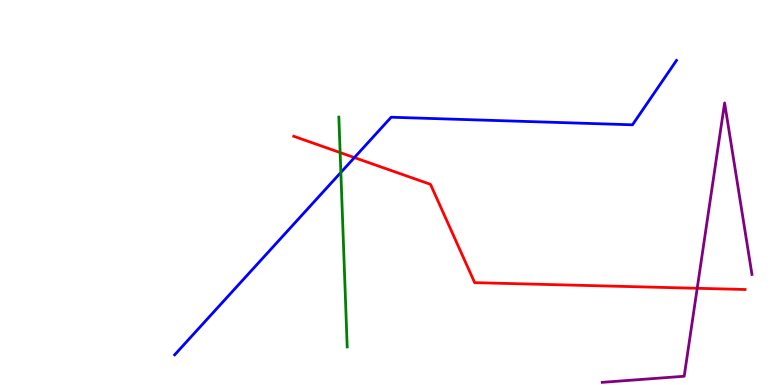[{'lines': ['blue', 'red'], 'intersections': [{'x': 4.57, 'y': 5.91}]}, {'lines': ['green', 'red'], 'intersections': [{'x': 4.39, 'y': 6.04}]}, {'lines': ['purple', 'red'], 'intersections': [{'x': 9.0, 'y': 2.51}]}, {'lines': ['blue', 'green'], 'intersections': [{'x': 4.4, 'y': 5.52}]}, {'lines': ['blue', 'purple'], 'intersections': []}, {'lines': ['green', 'purple'], 'intersections': []}]